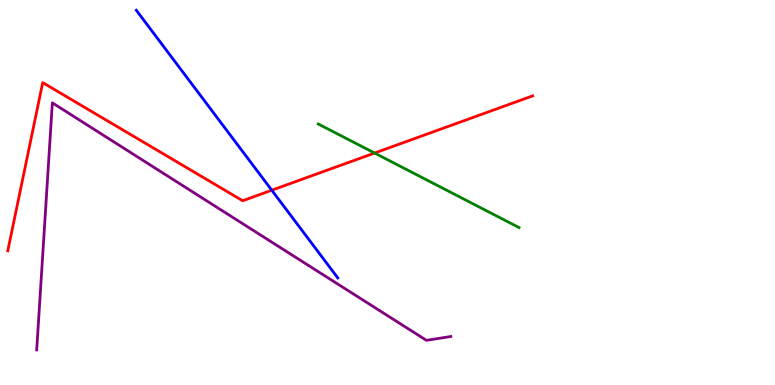[{'lines': ['blue', 'red'], 'intersections': [{'x': 3.51, 'y': 5.06}]}, {'lines': ['green', 'red'], 'intersections': [{'x': 4.83, 'y': 6.02}]}, {'lines': ['purple', 'red'], 'intersections': []}, {'lines': ['blue', 'green'], 'intersections': []}, {'lines': ['blue', 'purple'], 'intersections': []}, {'lines': ['green', 'purple'], 'intersections': []}]